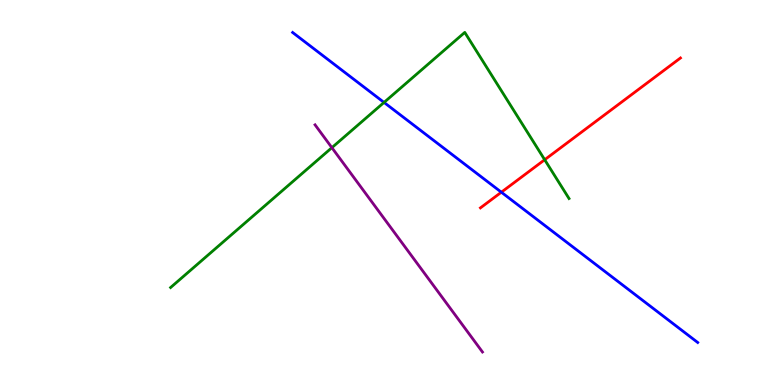[{'lines': ['blue', 'red'], 'intersections': [{'x': 6.47, 'y': 5.01}]}, {'lines': ['green', 'red'], 'intersections': [{'x': 7.03, 'y': 5.85}]}, {'lines': ['purple', 'red'], 'intersections': []}, {'lines': ['blue', 'green'], 'intersections': [{'x': 4.96, 'y': 7.34}]}, {'lines': ['blue', 'purple'], 'intersections': []}, {'lines': ['green', 'purple'], 'intersections': [{'x': 4.28, 'y': 6.16}]}]